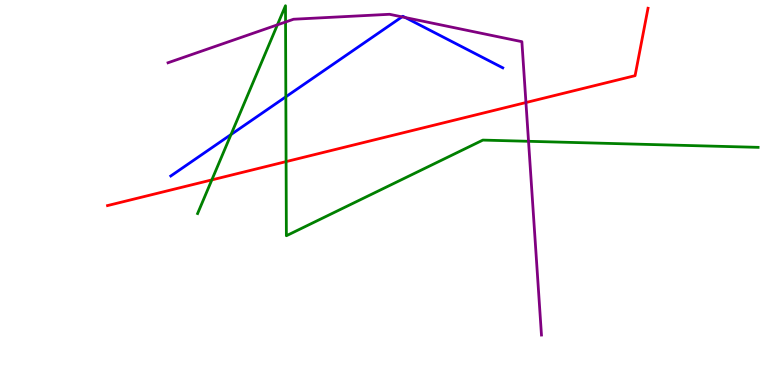[{'lines': ['blue', 'red'], 'intersections': []}, {'lines': ['green', 'red'], 'intersections': [{'x': 2.73, 'y': 5.33}, {'x': 3.69, 'y': 5.8}]}, {'lines': ['purple', 'red'], 'intersections': [{'x': 6.79, 'y': 7.34}]}, {'lines': ['blue', 'green'], 'intersections': [{'x': 2.98, 'y': 6.51}, {'x': 3.69, 'y': 7.49}]}, {'lines': ['blue', 'purple'], 'intersections': [{'x': 5.19, 'y': 9.56}, {'x': 5.23, 'y': 9.54}]}, {'lines': ['green', 'purple'], 'intersections': [{'x': 3.58, 'y': 9.36}, {'x': 3.68, 'y': 9.43}, {'x': 6.82, 'y': 6.33}]}]